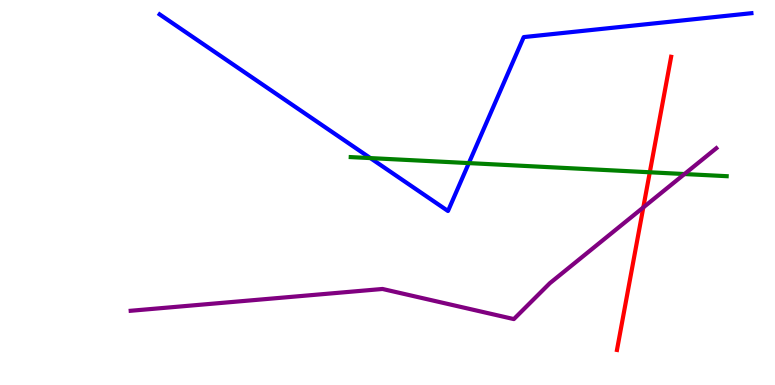[{'lines': ['blue', 'red'], 'intersections': []}, {'lines': ['green', 'red'], 'intersections': [{'x': 8.38, 'y': 5.53}]}, {'lines': ['purple', 'red'], 'intersections': [{'x': 8.3, 'y': 4.61}]}, {'lines': ['blue', 'green'], 'intersections': [{'x': 4.78, 'y': 5.89}, {'x': 6.05, 'y': 5.76}]}, {'lines': ['blue', 'purple'], 'intersections': []}, {'lines': ['green', 'purple'], 'intersections': [{'x': 8.83, 'y': 5.48}]}]